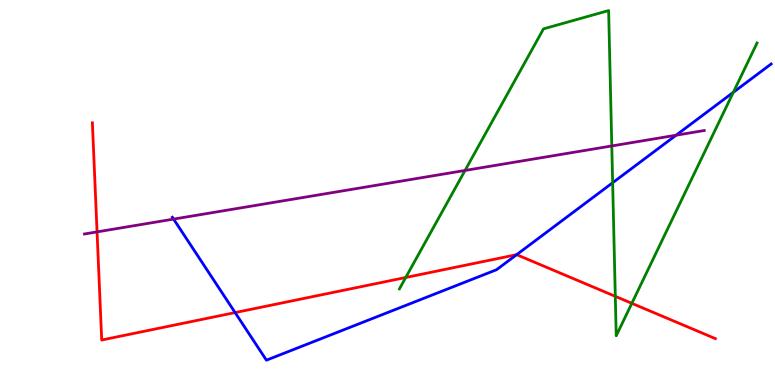[{'lines': ['blue', 'red'], 'intersections': [{'x': 3.03, 'y': 1.88}, {'x': 6.67, 'y': 3.38}]}, {'lines': ['green', 'red'], 'intersections': [{'x': 5.24, 'y': 2.79}, {'x': 7.94, 'y': 2.3}, {'x': 8.15, 'y': 2.12}]}, {'lines': ['purple', 'red'], 'intersections': [{'x': 1.25, 'y': 3.98}]}, {'lines': ['blue', 'green'], 'intersections': [{'x': 7.91, 'y': 5.25}, {'x': 9.46, 'y': 7.6}]}, {'lines': ['blue', 'purple'], 'intersections': [{'x': 2.24, 'y': 4.31}, {'x': 8.72, 'y': 6.49}]}, {'lines': ['green', 'purple'], 'intersections': [{'x': 6.0, 'y': 5.57}, {'x': 7.89, 'y': 6.21}]}]